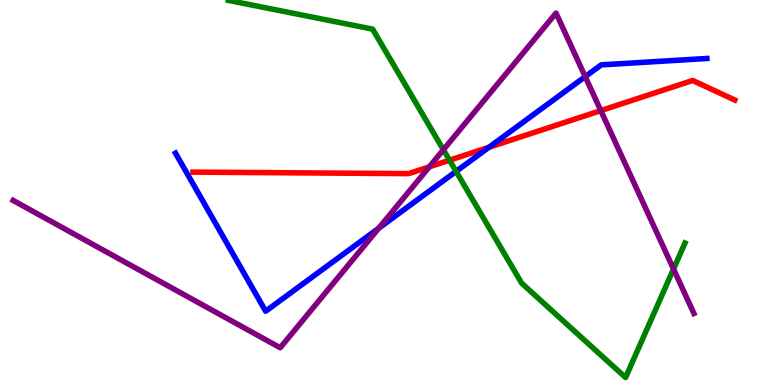[{'lines': ['blue', 'red'], 'intersections': [{'x': 6.31, 'y': 6.17}]}, {'lines': ['green', 'red'], 'intersections': [{'x': 5.8, 'y': 5.84}]}, {'lines': ['purple', 'red'], 'intersections': [{'x': 5.54, 'y': 5.67}, {'x': 7.75, 'y': 7.13}]}, {'lines': ['blue', 'green'], 'intersections': [{'x': 5.88, 'y': 5.55}]}, {'lines': ['blue', 'purple'], 'intersections': [{'x': 4.89, 'y': 4.07}, {'x': 7.55, 'y': 8.01}]}, {'lines': ['green', 'purple'], 'intersections': [{'x': 5.72, 'y': 6.11}, {'x': 8.69, 'y': 3.01}]}]